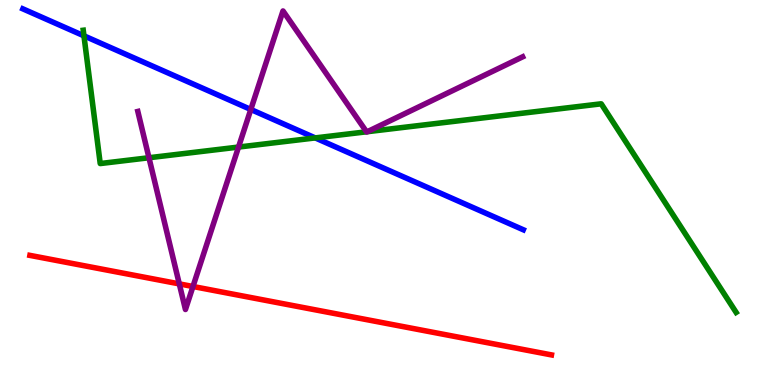[{'lines': ['blue', 'red'], 'intersections': []}, {'lines': ['green', 'red'], 'intersections': []}, {'lines': ['purple', 'red'], 'intersections': [{'x': 2.31, 'y': 2.63}, {'x': 2.49, 'y': 2.56}]}, {'lines': ['blue', 'green'], 'intersections': [{'x': 1.08, 'y': 9.07}, {'x': 4.07, 'y': 6.42}]}, {'lines': ['blue', 'purple'], 'intersections': [{'x': 3.24, 'y': 7.16}]}, {'lines': ['green', 'purple'], 'intersections': [{'x': 1.92, 'y': 5.9}, {'x': 3.08, 'y': 6.18}, {'x': 4.73, 'y': 6.58}, {'x': 4.74, 'y': 6.58}]}]